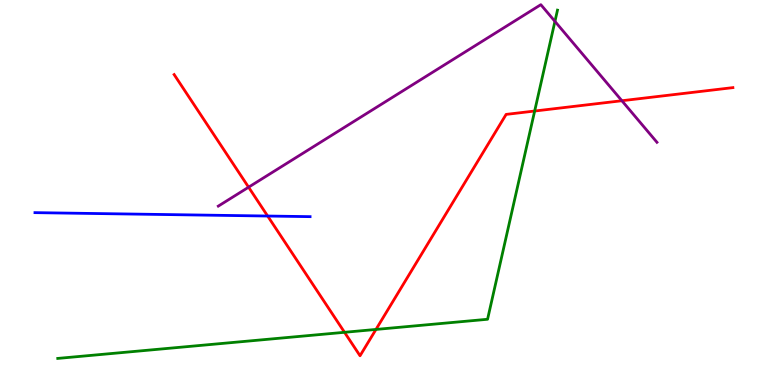[{'lines': ['blue', 'red'], 'intersections': [{'x': 3.45, 'y': 4.39}]}, {'lines': ['green', 'red'], 'intersections': [{'x': 4.45, 'y': 1.37}, {'x': 4.85, 'y': 1.44}, {'x': 6.9, 'y': 7.12}]}, {'lines': ['purple', 'red'], 'intersections': [{'x': 3.21, 'y': 5.14}, {'x': 8.02, 'y': 7.38}]}, {'lines': ['blue', 'green'], 'intersections': []}, {'lines': ['blue', 'purple'], 'intersections': []}, {'lines': ['green', 'purple'], 'intersections': [{'x': 7.16, 'y': 9.44}]}]